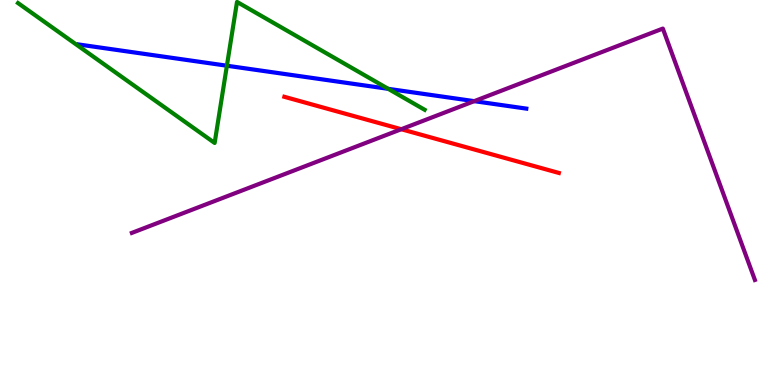[{'lines': ['blue', 'red'], 'intersections': []}, {'lines': ['green', 'red'], 'intersections': []}, {'lines': ['purple', 'red'], 'intersections': [{'x': 5.18, 'y': 6.64}]}, {'lines': ['blue', 'green'], 'intersections': [{'x': 2.93, 'y': 8.29}, {'x': 5.01, 'y': 7.69}]}, {'lines': ['blue', 'purple'], 'intersections': [{'x': 6.12, 'y': 7.37}]}, {'lines': ['green', 'purple'], 'intersections': []}]